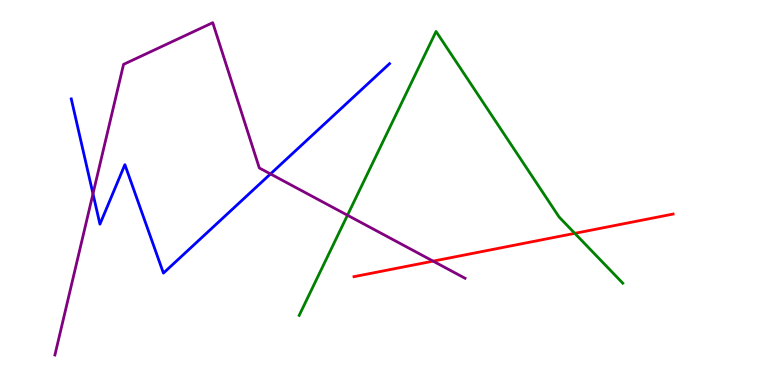[{'lines': ['blue', 'red'], 'intersections': []}, {'lines': ['green', 'red'], 'intersections': [{'x': 7.42, 'y': 3.94}]}, {'lines': ['purple', 'red'], 'intersections': [{'x': 5.59, 'y': 3.22}]}, {'lines': ['blue', 'green'], 'intersections': []}, {'lines': ['blue', 'purple'], 'intersections': [{'x': 1.2, 'y': 4.97}, {'x': 3.49, 'y': 5.48}]}, {'lines': ['green', 'purple'], 'intersections': [{'x': 4.48, 'y': 4.41}]}]